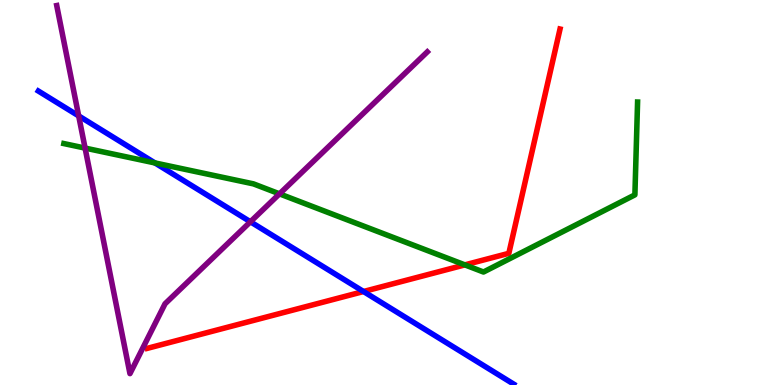[{'lines': ['blue', 'red'], 'intersections': [{'x': 4.69, 'y': 2.43}]}, {'lines': ['green', 'red'], 'intersections': [{'x': 6.0, 'y': 3.12}]}, {'lines': ['purple', 'red'], 'intersections': []}, {'lines': ['blue', 'green'], 'intersections': [{'x': 2.0, 'y': 5.77}]}, {'lines': ['blue', 'purple'], 'intersections': [{'x': 1.02, 'y': 6.99}, {'x': 3.23, 'y': 4.24}]}, {'lines': ['green', 'purple'], 'intersections': [{'x': 1.1, 'y': 6.15}, {'x': 3.61, 'y': 4.96}]}]